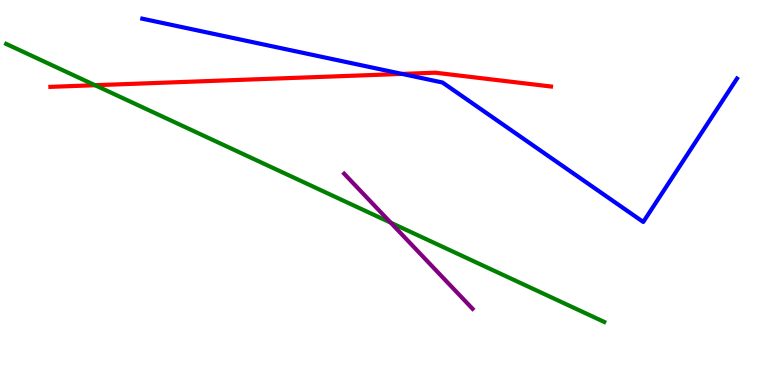[{'lines': ['blue', 'red'], 'intersections': [{'x': 5.19, 'y': 8.08}]}, {'lines': ['green', 'red'], 'intersections': [{'x': 1.23, 'y': 7.79}]}, {'lines': ['purple', 'red'], 'intersections': []}, {'lines': ['blue', 'green'], 'intersections': []}, {'lines': ['blue', 'purple'], 'intersections': []}, {'lines': ['green', 'purple'], 'intersections': [{'x': 5.04, 'y': 4.22}]}]